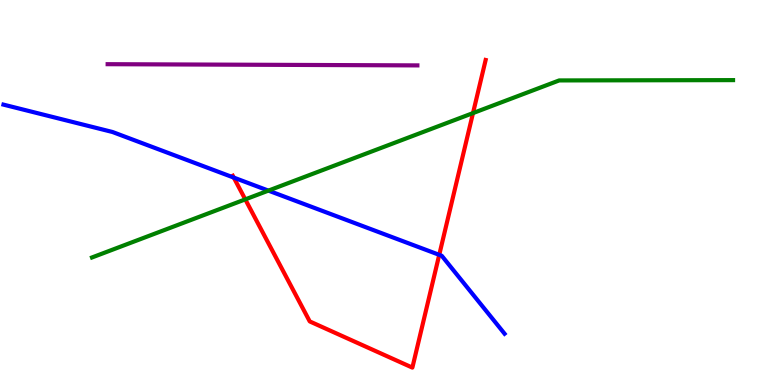[{'lines': ['blue', 'red'], 'intersections': [{'x': 3.02, 'y': 5.39}, {'x': 5.67, 'y': 3.38}]}, {'lines': ['green', 'red'], 'intersections': [{'x': 3.16, 'y': 4.82}, {'x': 6.1, 'y': 7.06}]}, {'lines': ['purple', 'red'], 'intersections': []}, {'lines': ['blue', 'green'], 'intersections': [{'x': 3.46, 'y': 5.05}]}, {'lines': ['blue', 'purple'], 'intersections': []}, {'lines': ['green', 'purple'], 'intersections': []}]